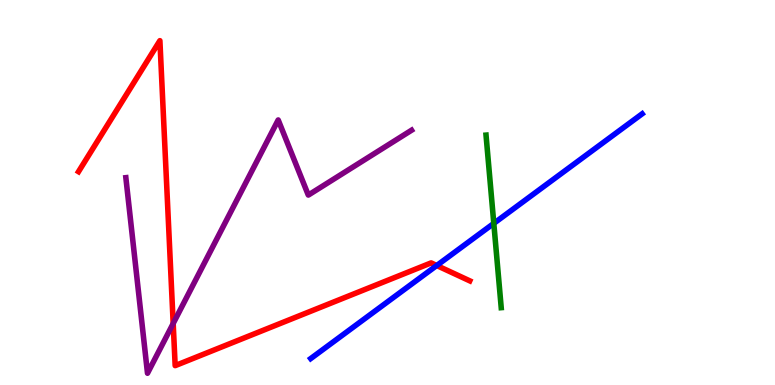[{'lines': ['blue', 'red'], 'intersections': [{'x': 5.64, 'y': 3.1}]}, {'lines': ['green', 'red'], 'intersections': []}, {'lines': ['purple', 'red'], 'intersections': [{'x': 2.23, 'y': 1.6}]}, {'lines': ['blue', 'green'], 'intersections': [{'x': 6.37, 'y': 4.2}]}, {'lines': ['blue', 'purple'], 'intersections': []}, {'lines': ['green', 'purple'], 'intersections': []}]